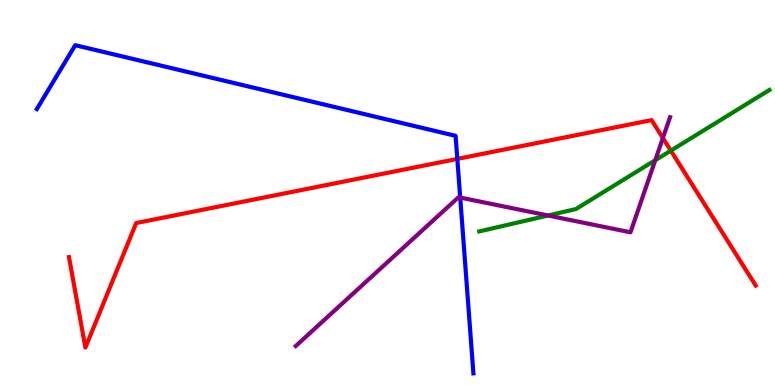[{'lines': ['blue', 'red'], 'intersections': [{'x': 5.9, 'y': 5.87}]}, {'lines': ['green', 'red'], 'intersections': [{'x': 8.66, 'y': 6.09}]}, {'lines': ['purple', 'red'], 'intersections': [{'x': 8.55, 'y': 6.42}]}, {'lines': ['blue', 'green'], 'intersections': []}, {'lines': ['blue', 'purple'], 'intersections': [{'x': 5.94, 'y': 4.87}]}, {'lines': ['green', 'purple'], 'intersections': [{'x': 7.07, 'y': 4.4}, {'x': 8.45, 'y': 5.84}]}]